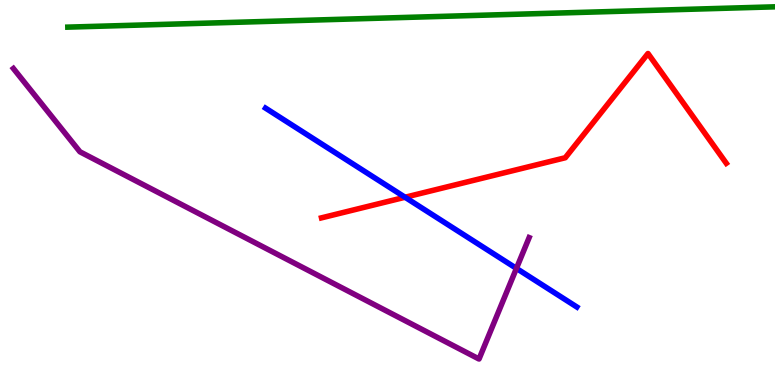[{'lines': ['blue', 'red'], 'intersections': [{'x': 5.23, 'y': 4.88}]}, {'lines': ['green', 'red'], 'intersections': []}, {'lines': ['purple', 'red'], 'intersections': []}, {'lines': ['blue', 'green'], 'intersections': []}, {'lines': ['blue', 'purple'], 'intersections': [{'x': 6.66, 'y': 3.03}]}, {'lines': ['green', 'purple'], 'intersections': []}]